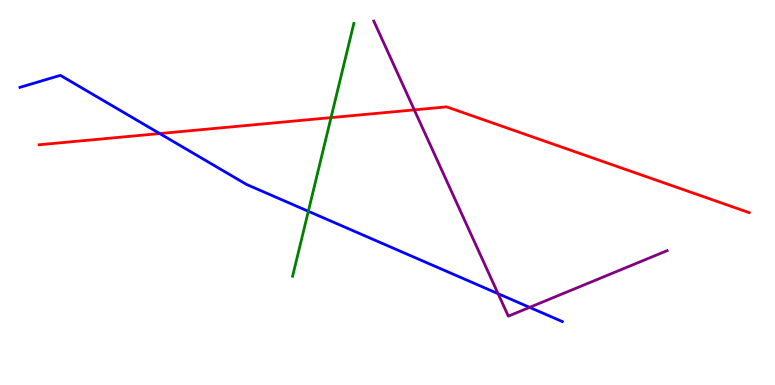[{'lines': ['blue', 'red'], 'intersections': [{'x': 2.06, 'y': 6.53}]}, {'lines': ['green', 'red'], 'intersections': [{'x': 4.27, 'y': 6.95}]}, {'lines': ['purple', 'red'], 'intersections': [{'x': 5.35, 'y': 7.15}]}, {'lines': ['blue', 'green'], 'intersections': [{'x': 3.98, 'y': 4.51}]}, {'lines': ['blue', 'purple'], 'intersections': [{'x': 6.43, 'y': 2.37}, {'x': 6.83, 'y': 2.02}]}, {'lines': ['green', 'purple'], 'intersections': []}]